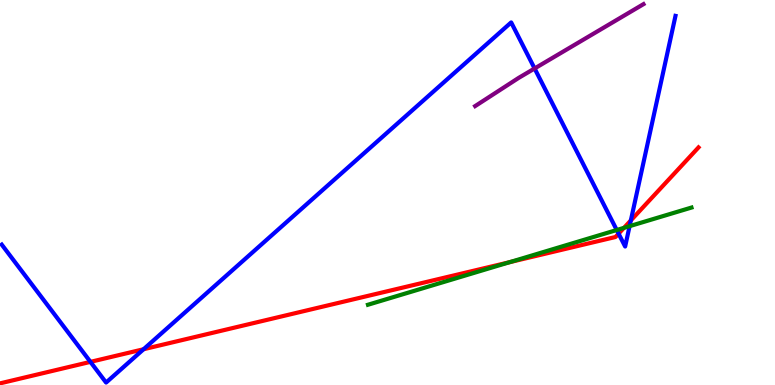[{'lines': ['blue', 'red'], 'intersections': [{'x': 1.17, 'y': 0.601}, {'x': 1.85, 'y': 0.929}, {'x': 7.98, 'y': 3.93}, {'x': 8.14, 'y': 4.27}]}, {'lines': ['green', 'red'], 'intersections': [{'x': 6.58, 'y': 3.19}, {'x': 8.05, 'y': 4.08}]}, {'lines': ['purple', 'red'], 'intersections': []}, {'lines': ['blue', 'green'], 'intersections': [{'x': 7.96, 'y': 4.03}, {'x': 8.12, 'y': 4.13}]}, {'lines': ['blue', 'purple'], 'intersections': [{'x': 6.9, 'y': 8.22}]}, {'lines': ['green', 'purple'], 'intersections': []}]